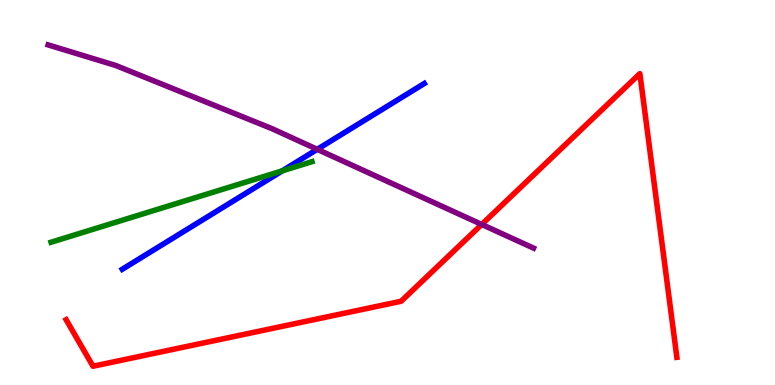[{'lines': ['blue', 'red'], 'intersections': []}, {'lines': ['green', 'red'], 'intersections': []}, {'lines': ['purple', 'red'], 'intersections': [{'x': 6.22, 'y': 4.17}]}, {'lines': ['blue', 'green'], 'intersections': [{'x': 3.64, 'y': 5.56}]}, {'lines': ['blue', 'purple'], 'intersections': [{'x': 4.09, 'y': 6.12}]}, {'lines': ['green', 'purple'], 'intersections': []}]